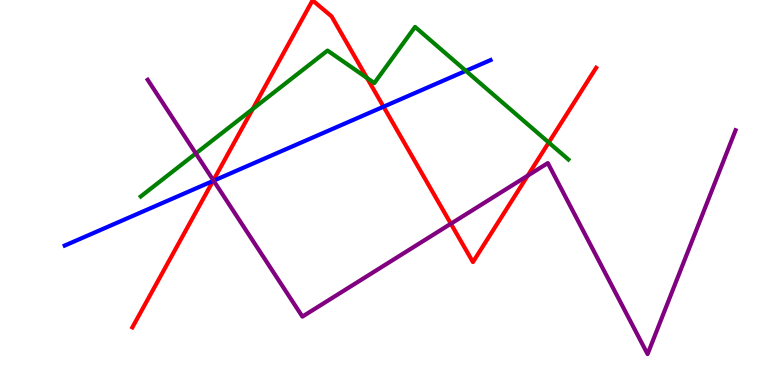[{'lines': ['blue', 'red'], 'intersections': [{'x': 2.75, 'y': 5.3}, {'x': 4.95, 'y': 7.23}]}, {'lines': ['green', 'red'], 'intersections': [{'x': 3.26, 'y': 7.17}, {'x': 4.74, 'y': 7.97}, {'x': 7.08, 'y': 6.3}]}, {'lines': ['purple', 'red'], 'intersections': [{'x': 2.75, 'y': 5.32}, {'x': 5.82, 'y': 4.19}, {'x': 6.81, 'y': 5.44}]}, {'lines': ['blue', 'green'], 'intersections': [{'x': 6.01, 'y': 8.16}]}, {'lines': ['blue', 'purple'], 'intersections': [{'x': 2.76, 'y': 5.31}]}, {'lines': ['green', 'purple'], 'intersections': [{'x': 2.53, 'y': 6.01}]}]